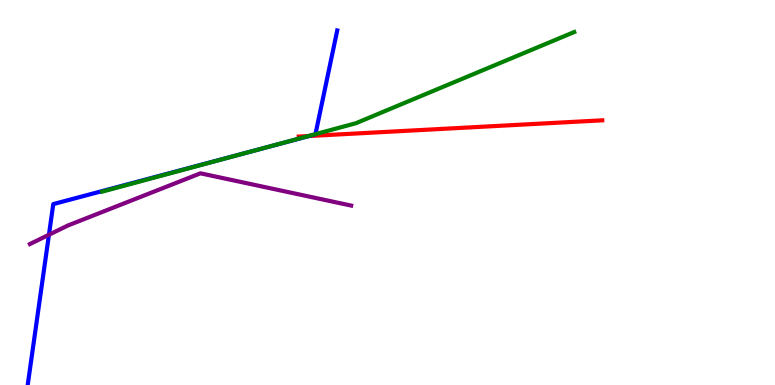[{'lines': ['blue', 'red'], 'intersections': [{'x': 3.99, 'y': 6.47}]}, {'lines': ['green', 'red'], 'intersections': [{'x': 3.98, 'y': 6.47}]}, {'lines': ['purple', 'red'], 'intersections': []}, {'lines': ['blue', 'green'], 'intersections': [{'x': 3.31, 'y': 6.1}, {'x': 4.07, 'y': 6.52}]}, {'lines': ['blue', 'purple'], 'intersections': [{'x': 0.631, 'y': 3.9}]}, {'lines': ['green', 'purple'], 'intersections': []}]